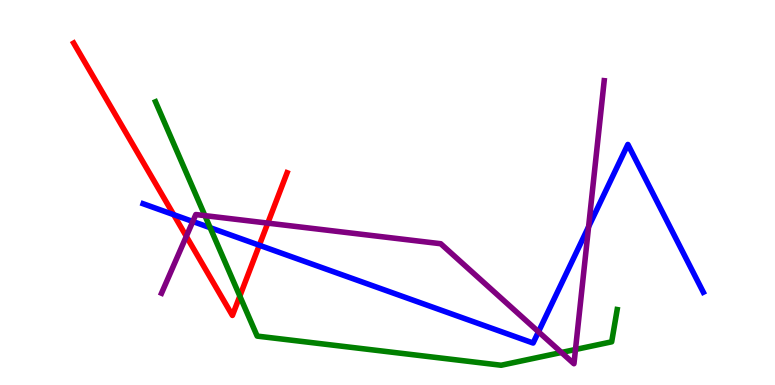[{'lines': ['blue', 'red'], 'intersections': [{'x': 2.24, 'y': 4.42}, {'x': 3.35, 'y': 3.63}]}, {'lines': ['green', 'red'], 'intersections': [{'x': 3.09, 'y': 2.31}]}, {'lines': ['purple', 'red'], 'intersections': [{'x': 2.4, 'y': 3.86}, {'x': 3.46, 'y': 4.2}]}, {'lines': ['blue', 'green'], 'intersections': [{'x': 2.71, 'y': 4.09}]}, {'lines': ['blue', 'purple'], 'intersections': [{'x': 2.49, 'y': 4.25}, {'x': 6.95, 'y': 1.38}, {'x': 7.59, 'y': 4.11}]}, {'lines': ['green', 'purple'], 'intersections': [{'x': 2.64, 'y': 4.4}, {'x': 7.24, 'y': 0.845}, {'x': 7.43, 'y': 0.922}]}]